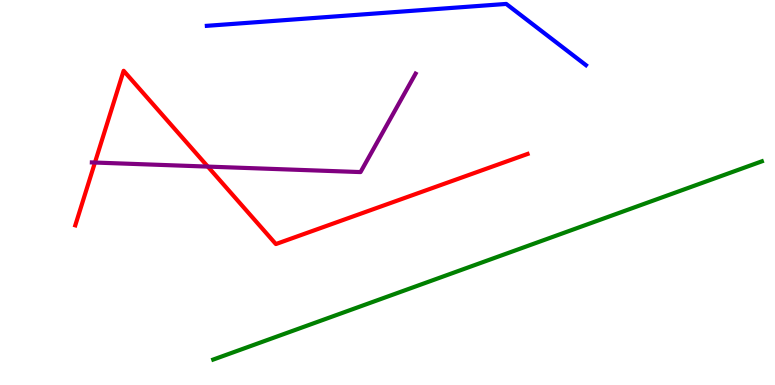[{'lines': ['blue', 'red'], 'intersections': []}, {'lines': ['green', 'red'], 'intersections': []}, {'lines': ['purple', 'red'], 'intersections': [{'x': 1.22, 'y': 5.78}, {'x': 2.68, 'y': 5.67}]}, {'lines': ['blue', 'green'], 'intersections': []}, {'lines': ['blue', 'purple'], 'intersections': []}, {'lines': ['green', 'purple'], 'intersections': []}]